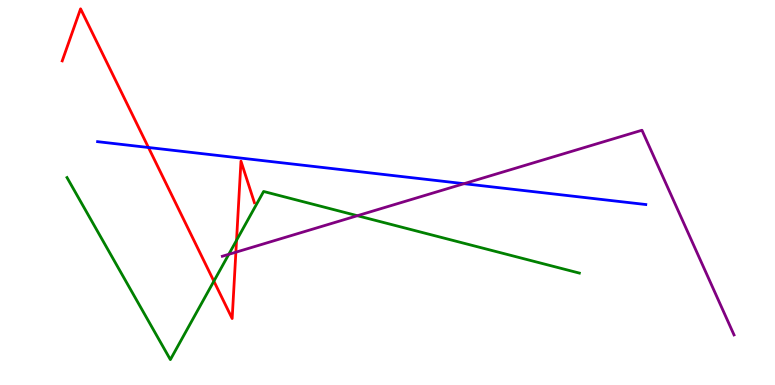[{'lines': ['blue', 'red'], 'intersections': [{'x': 1.92, 'y': 6.17}]}, {'lines': ['green', 'red'], 'intersections': [{'x': 2.76, 'y': 2.7}, {'x': 3.05, 'y': 3.76}]}, {'lines': ['purple', 'red'], 'intersections': [{'x': 3.04, 'y': 3.45}]}, {'lines': ['blue', 'green'], 'intersections': []}, {'lines': ['blue', 'purple'], 'intersections': [{'x': 5.99, 'y': 5.23}]}, {'lines': ['green', 'purple'], 'intersections': [{'x': 2.95, 'y': 3.39}, {'x': 4.61, 'y': 4.4}]}]